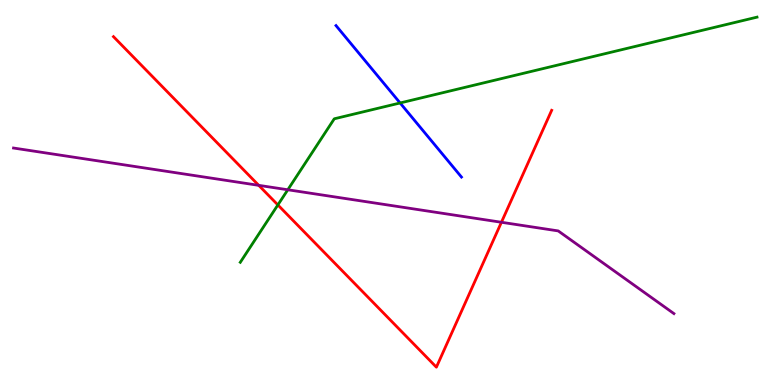[{'lines': ['blue', 'red'], 'intersections': []}, {'lines': ['green', 'red'], 'intersections': [{'x': 3.59, 'y': 4.68}]}, {'lines': ['purple', 'red'], 'intersections': [{'x': 3.34, 'y': 5.19}, {'x': 6.47, 'y': 4.23}]}, {'lines': ['blue', 'green'], 'intersections': [{'x': 5.16, 'y': 7.33}]}, {'lines': ['blue', 'purple'], 'intersections': []}, {'lines': ['green', 'purple'], 'intersections': [{'x': 3.71, 'y': 5.07}]}]